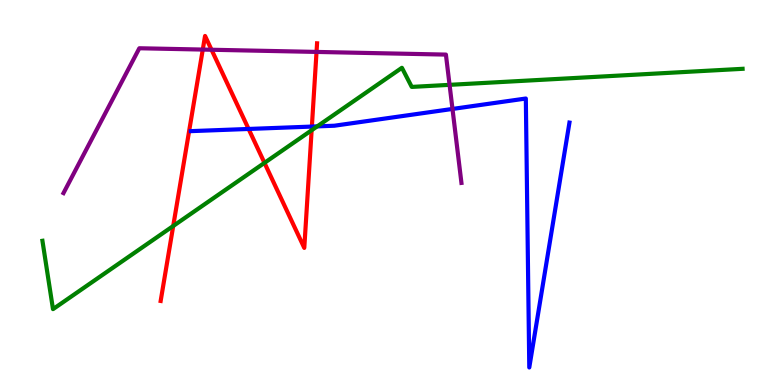[{'lines': ['blue', 'red'], 'intersections': [{'x': 3.21, 'y': 6.65}, {'x': 4.02, 'y': 6.71}]}, {'lines': ['green', 'red'], 'intersections': [{'x': 2.24, 'y': 4.13}, {'x': 3.41, 'y': 5.77}, {'x': 4.02, 'y': 6.62}]}, {'lines': ['purple', 'red'], 'intersections': [{'x': 2.62, 'y': 8.71}, {'x': 2.73, 'y': 8.71}, {'x': 4.08, 'y': 8.65}]}, {'lines': ['blue', 'green'], 'intersections': [{'x': 4.09, 'y': 6.72}]}, {'lines': ['blue', 'purple'], 'intersections': [{'x': 5.84, 'y': 7.17}]}, {'lines': ['green', 'purple'], 'intersections': [{'x': 5.8, 'y': 7.8}]}]